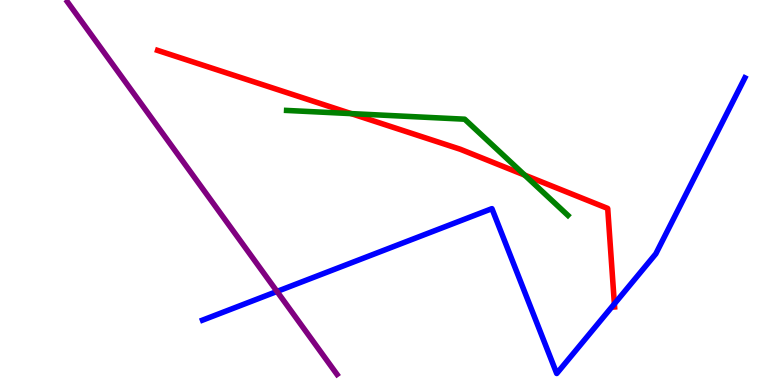[{'lines': ['blue', 'red'], 'intersections': [{'x': 7.93, 'y': 2.11}]}, {'lines': ['green', 'red'], 'intersections': [{'x': 4.53, 'y': 7.05}, {'x': 6.77, 'y': 5.45}]}, {'lines': ['purple', 'red'], 'intersections': []}, {'lines': ['blue', 'green'], 'intersections': []}, {'lines': ['blue', 'purple'], 'intersections': [{'x': 3.57, 'y': 2.43}]}, {'lines': ['green', 'purple'], 'intersections': []}]